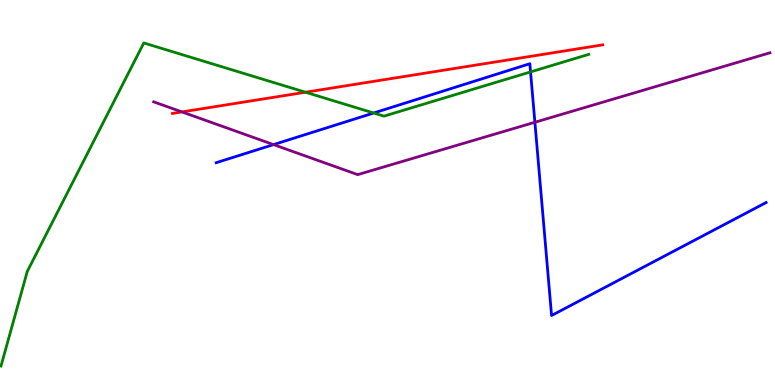[{'lines': ['blue', 'red'], 'intersections': []}, {'lines': ['green', 'red'], 'intersections': [{'x': 3.94, 'y': 7.6}]}, {'lines': ['purple', 'red'], 'intersections': [{'x': 2.35, 'y': 7.09}]}, {'lines': ['blue', 'green'], 'intersections': [{'x': 4.82, 'y': 7.06}, {'x': 6.85, 'y': 8.13}]}, {'lines': ['blue', 'purple'], 'intersections': [{'x': 3.53, 'y': 6.24}, {'x': 6.9, 'y': 6.82}]}, {'lines': ['green', 'purple'], 'intersections': []}]